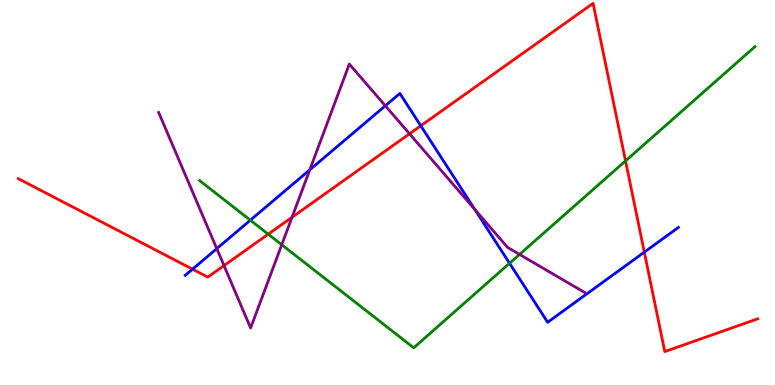[{'lines': ['blue', 'red'], 'intersections': [{'x': 2.48, 'y': 3.01}, {'x': 5.43, 'y': 6.73}, {'x': 8.31, 'y': 3.45}]}, {'lines': ['green', 'red'], 'intersections': [{'x': 3.46, 'y': 3.92}, {'x': 8.07, 'y': 5.82}]}, {'lines': ['purple', 'red'], 'intersections': [{'x': 2.89, 'y': 3.1}, {'x': 3.77, 'y': 4.36}, {'x': 5.28, 'y': 6.52}]}, {'lines': ['blue', 'green'], 'intersections': [{'x': 3.23, 'y': 4.28}, {'x': 6.57, 'y': 3.16}]}, {'lines': ['blue', 'purple'], 'intersections': [{'x': 2.8, 'y': 3.54}, {'x': 4.0, 'y': 5.59}, {'x': 4.97, 'y': 7.25}, {'x': 6.13, 'y': 4.56}]}, {'lines': ['green', 'purple'], 'intersections': [{'x': 3.64, 'y': 3.64}, {'x': 6.7, 'y': 3.39}]}]